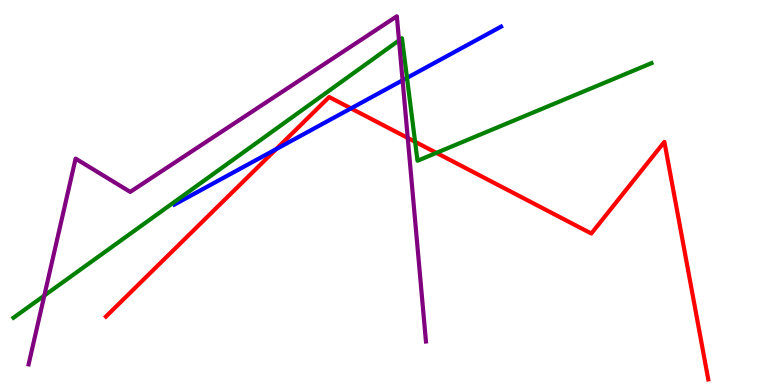[{'lines': ['blue', 'red'], 'intersections': [{'x': 3.56, 'y': 6.13}, {'x': 4.53, 'y': 7.18}]}, {'lines': ['green', 'red'], 'intersections': [{'x': 5.36, 'y': 6.32}, {'x': 5.63, 'y': 6.03}]}, {'lines': ['purple', 'red'], 'intersections': [{'x': 5.26, 'y': 6.42}]}, {'lines': ['blue', 'green'], 'intersections': [{'x': 5.25, 'y': 7.98}]}, {'lines': ['blue', 'purple'], 'intersections': [{'x': 5.19, 'y': 7.91}]}, {'lines': ['green', 'purple'], 'intersections': [{'x': 0.572, 'y': 2.32}, {'x': 5.15, 'y': 8.95}]}]